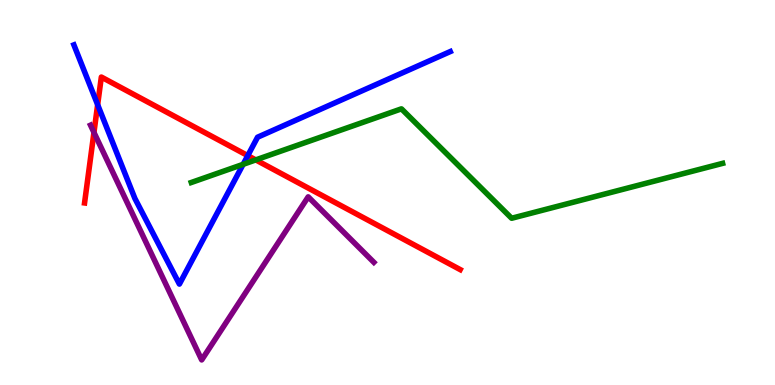[{'lines': ['blue', 'red'], 'intersections': [{'x': 1.26, 'y': 7.28}, {'x': 3.2, 'y': 5.96}]}, {'lines': ['green', 'red'], 'intersections': [{'x': 3.3, 'y': 5.85}]}, {'lines': ['purple', 'red'], 'intersections': [{'x': 1.21, 'y': 6.56}]}, {'lines': ['blue', 'green'], 'intersections': [{'x': 3.14, 'y': 5.73}]}, {'lines': ['blue', 'purple'], 'intersections': []}, {'lines': ['green', 'purple'], 'intersections': []}]